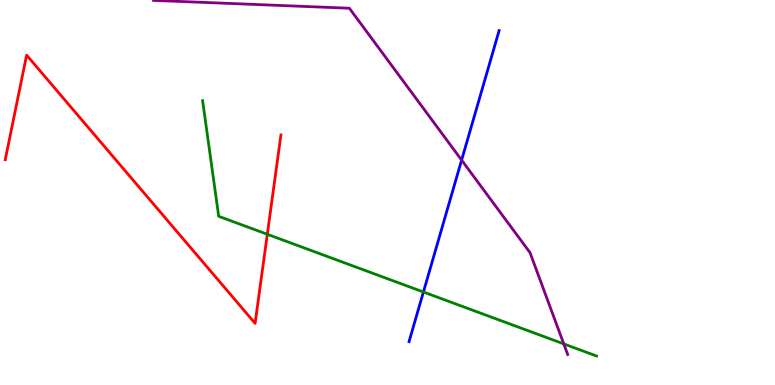[{'lines': ['blue', 'red'], 'intersections': []}, {'lines': ['green', 'red'], 'intersections': [{'x': 3.45, 'y': 3.91}]}, {'lines': ['purple', 'red'], 'intersections': []}, {'lines': ['blue', 'green'], 'intersections': [{'x': 5.46, 'y': 2.42}]}, {'lines': ['blue', 'purple'], 'intersections': [{'x': 5.96, 'y': 5.84}]}, {'lines': ['green', 'purple'], 'intersections': [{'x': 7.27, 'y': 1.07}]}]